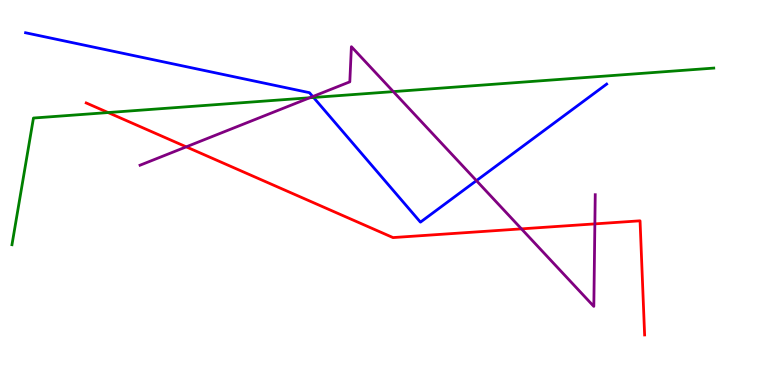[{'lines': ['blue', 'red'], 'intersections': []}, {'lines': ['green', 'red'], 'intersections': [{'x': 1.39, 'y': 7.08}]}, {'lines': ['purple', 'red'], 'intersections': [{'x': 2.4, 'y': 6.19}, {'x': 6.73, 'y': 4.06}, {'x': 7.68, 'y': 4.18}]}, {'lines': ['blue', 'green'], 'intersections': [{'x': 4.05, 'y': 7.47}]}, {'lines': ['blue', 'purple'], 'intersections': [{'x': 4.04, 'y': 7.49}, {'x': 6.15, 'y': 5.31}]}, {'lines': ['green', 'purple'], 'intersections': [{'x': 4.0, 'y': 7.46}, {'x': 5.08, 'y': 7.62}]}]